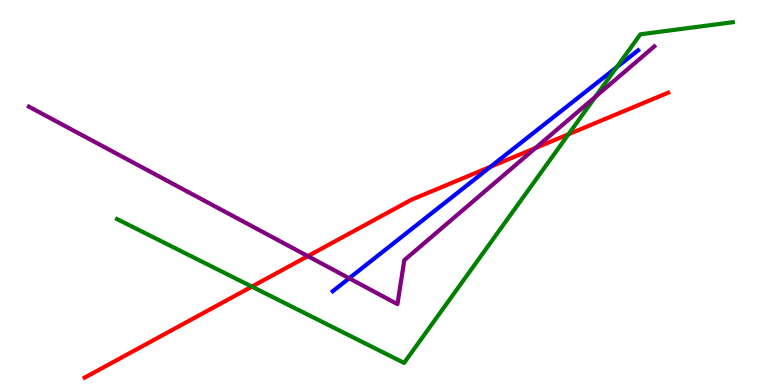[{'lines': ['blue', 'red'], 'intersections': [{'x': 6.33, 'y': 5.67}]}, {'lines': ['green', 'red'], 'intersections': [{'x': 3.25, 'y': 2.56}, {'x': 7.34, 'y': 6.51}]}, {'lines': ['purple', 'red'], 'intersections': [{'x': 3.97, 'y': 3.35}, {'x': 6.91, 'y': 6.16}]}, {'lines': ['blue', 'green'], 'intersections': [{'x': 7.96, 'y': 8.25}]}, {'lines': ['blue', 'purple'], 'intersections': [{'x': 4.51, 'y': 2.77}]}, {'lines': ['green', 'purple'], 'intersections': [{'x': 7.68, 'y': 7.49}]}]